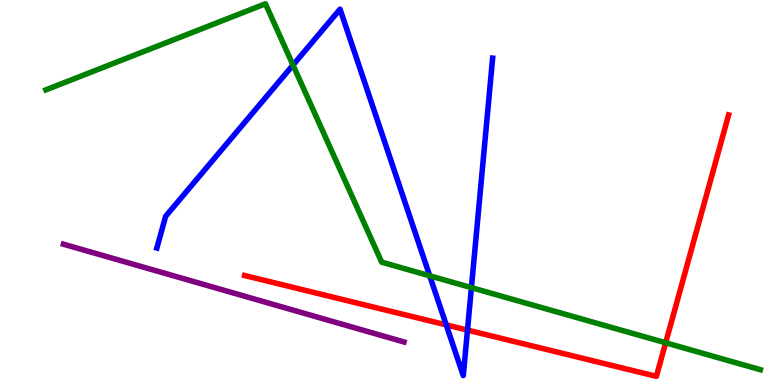[{'lines': ['blue', 'red'], 'intersections': [{'x': 5.76, 'y': 1.56}, {'x': 6.03, 'y': 1.43}]}, {'lines': ['green', 'red'], 'intersections': [{'x': 8.59, 'y': 1.1}]}, {'lines': ['purple', 'red'], 'intersections': []}, {'lines': ['blue', 'green'], 'intersections': [{'x': 3.78, 'y': 8.31}, {'x': 5.54, 'y': 2.84}, {'x': 6.08, 'y': 2.53}]}, {'lines': ['blue', 'purple'], 'intersections': []}, {'lines': ['green', 'purple'], 'intersections': []}]